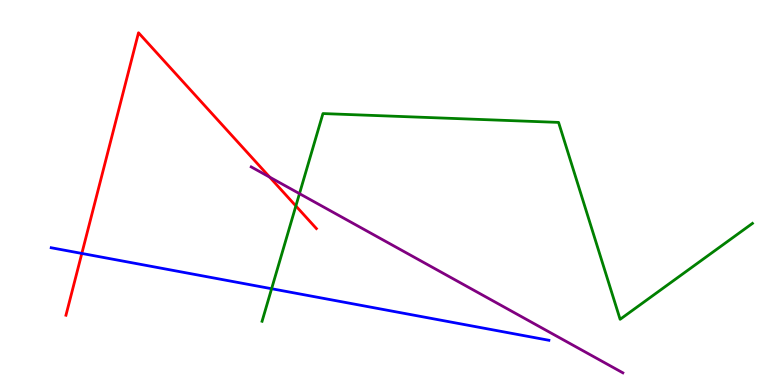[{'lines': ['blue', 'red'], 'intersections': [{'x': 1.06, 'y': 3.42}]}, {'lines': ['green', 'red'], 'intersections': [{'x': 3.82, 'y': 4.65}]}, {'lines': ['purple', 'red'], 'intersections': [{'x': 3.48, 'y': 5.4}]}, {'lines': ['blue', 'green'], 'intersections': [{'x': 3.5, 'y': 2.5}]}, {'lines': ['blue', 'purple'], 'intersections': []}, {'lines': ['green', 'purple'], 'intersections': [{'x': 3.86, 'y': 4.97}]}]